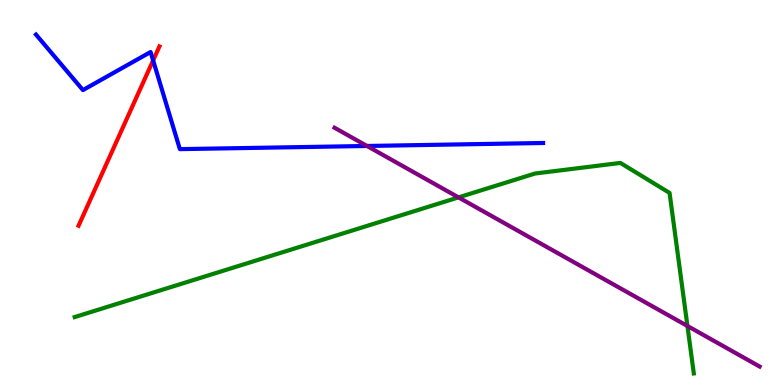[{'lines': ['blue', 'red'], 'intersections': [{'x': 1.98, 'y': 8.43}]}, {'lines': ['green', 'red'], 'intersections': []}, {'lines': ['purple', 'red'], 'intersections': []}, {'lines': ['blue', 'green'], 'intersections': []}, {'lines': ['blue', 'purple'], 'intersections': [{'x': 4.74, 'y': 6.21}]}, {'lines': ['green', 'purple'], 'intersections': [{'x': 5.92, 'y': 4.87}, {'x': 8.87, 'y': 1.53}]}]